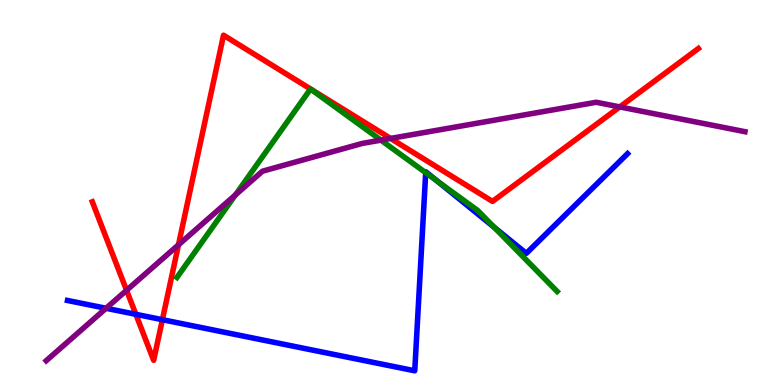[{'lines': ['blue', 'red'], 'intersections': [{'x': 1.75, 'y': 1.84}, {'x': 2.1, 'y': 1.7}]}, {'lines': ['green', 'red'], 'intersections': []}, {'lines': ['purple', 'red'], 'intersections': [{'x': 1.63, 'y': 2.46}, {'x': 2.3, 'y': 3.64}, {'x': 5.04, 'y': 6.4}, {'x': 8.0, 'y': 7.22}]}, {'lines': ['blue', 'green'], 'intersections': [{'x': 5.49, 'y': 5.51}, {'x': 5.64, 'y': 5.3}, {'x': 6.38, 'y': 4.1}]}, {'lines': ['blue', 'purple'], 'intersections': [{'x': 1.37, 'y': 1.99}]}, {'lines': ['green', 'purple'], 'intersections': [{'x': 3.04, 'y': 4.94}, {'x': 4.92, 'y': 6.36}]}]